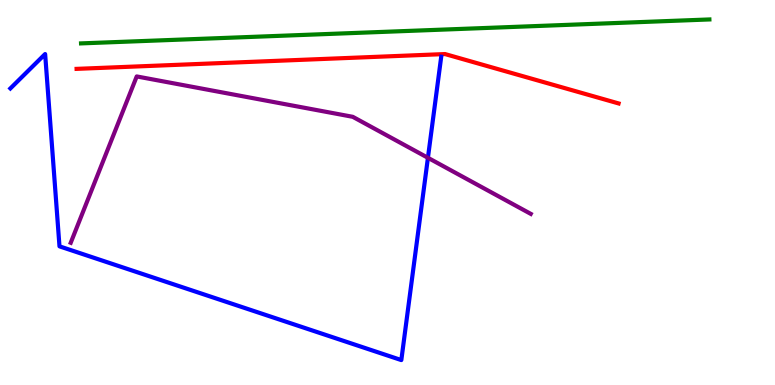[{'lines': ['blue', 'red'], 'intersections': []}, {'lines': ['green', 'red'], 'intersections': []}, {'lines': ['purple', 'red'], 'intersections': []}, {'lines': ['blue', 'green'], 'intersections': []}, {'lines': ['blue', 'purple'], 'intersections': [{'x': 5.52, 'y': 5.9}]}, {'lines': ['green', 'purple'], 'intersections': []}]